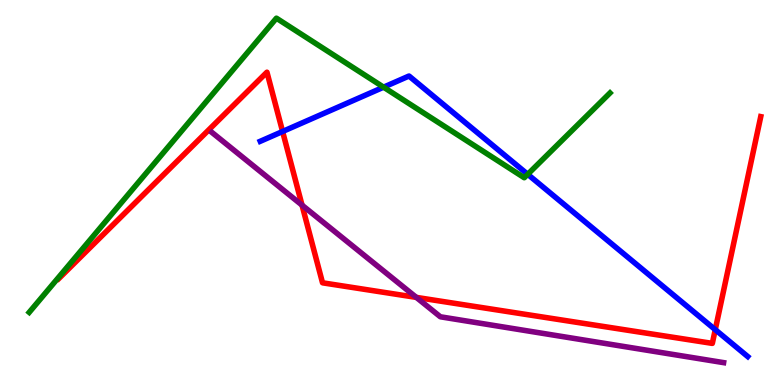[{'lines': ['blue', 'red'], 'intersections': [{'x': 3.65, 'y': 6.58}, {'x': 9.23, 'y': 1.44}]}, {'lines': ['green', 'red'], 'intersections': []}, {'lines': ['purple', 'red'], 'intersections': [{'x': 3.9, 'y': 4.67}, {'x': 5.37, 'y': 2.28}]}, {'lines': ['blue', 'green'], 'intersections': [{'x': 4.95, 'y': 7.74}, {'x': 6.81, 'y': 5.47}]}, {'lines': ['blue', 'purple'], 'intersections': []}, {'lines': ['green', 'purple'], 'intersections': []}]